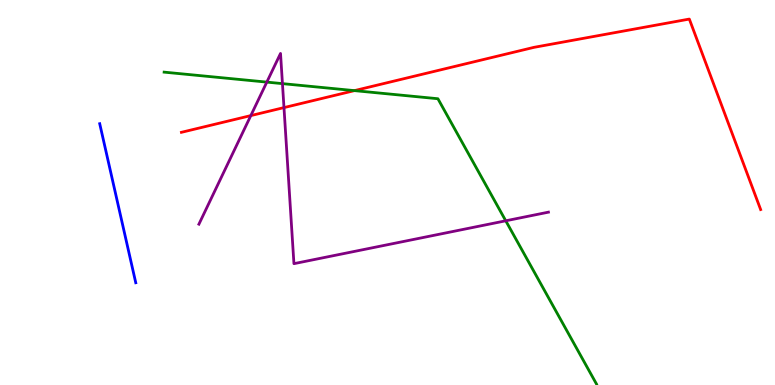[{'lines': ['blue', 'red'], 'intersections': []}, {'lines': ['green', 'red'], 'intersections': [{'x': 4.57, 'y': 7.65}]}, {'lines': ['purple', 'red'], 'intersections': [{'x': 3.24, 'y': 7.0}, {'x': 3.66, 'y': 7.21}]}, {'lines': ['blue', 'green'], 'intersections': []}, {'lines': ['blue', 'purple'], 'intersections': []}, {'lines': ['green', 'purple'], 'intersections': [{'x': 3.44, 'y': 7.87}, {'x': 3.64, 'y': 7.83}, {'x': 6.53, 'y': 4.27}]}]